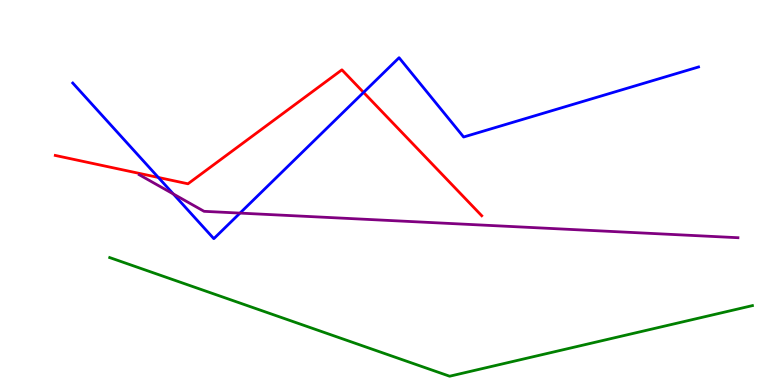[{'lines': ['blue', 'red'], 'intersections': [{'x': 2.04, 'y': 5.39}, {'x': 4.69, 'y': 7.6}]}, {'lines': ['green', 'red'], 'intersections': []}, {'lines': ['purple', 'red'], 'intersections': []}, {'lines': ['blue', 'green'], 'intersections': []}, {'lines': ['blue', 'purple'], 'intersections': [{'x': 2.24, 'y': 4.96}, {'x': 3.1, 'y': 4.46}]}, {'lines': ['green', 'purple'], 'intersections': []}]